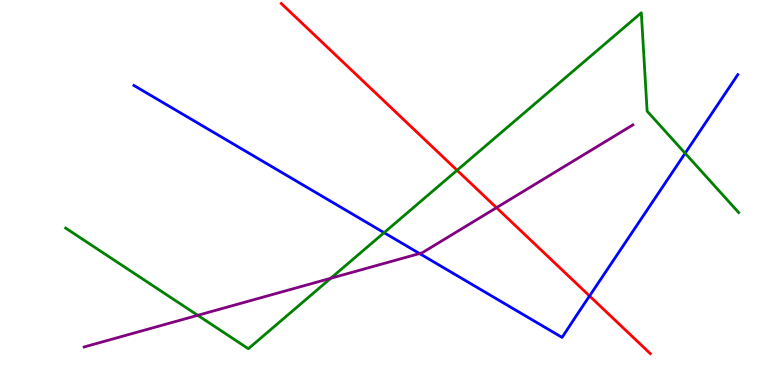[{'lines': ['blue', 'red'], 'intersections': [{'x': 7.61, 'y': 2.31}]}, {'lines': ['green', 'red'], 'intersections': [{'x': 5.9, 'y': 5.58}]}, {'lines': ['purple', 'red'], 'intersections': [{'x': 6.41, 'y': 4.61}]}, {'lines': ['blue', 'green'], 'intersections': [{'x': 4.96, 'y': 3.96}, {'x': 8.84, 'y': 6.02}]}, {'lines': ['blue', 'purple'], 'intersections': [{'x': 5.41, 'y': 3.41}]}, {'lines': ['green', 'purple'], 'intersections': [{'x': 2.55, 'y': 1.81}, {'x': 4.27, 'y': 2.77}]}]